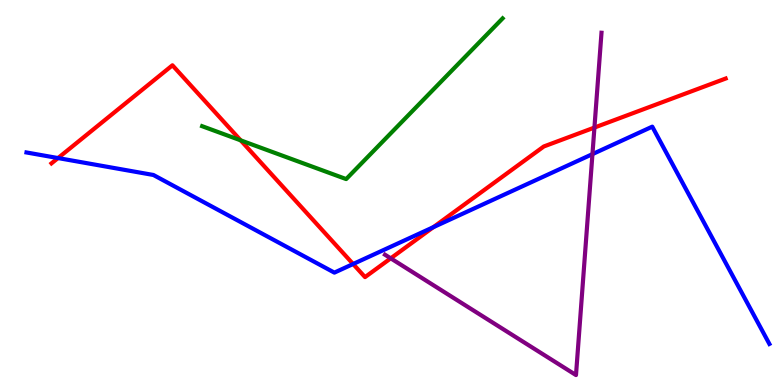[{'lines': ['blue', 'red'], 'intersections': [{'x': 0.749, 'y': 5.89}, {'x': 4.56, 'y': 3.14}, {'x': 5.59, 'y': 4.1}]}, {'lines': ['green', 'red'], 'intersections': [{'x': 3.11, 'y': 6.35}]}, {'lines': ['purple', 'red'], 'intersections': [{'x': 5.04, 'y': 3.29}, {'x': 7.67, 'y': 6.69}]}, {'lines': ['blue', 'green'], 'intersections': []}, {'lines': ['blue', 'purple'], 'intersections': [{'x': 7.64, 'y': 6.0}]}, {'lines': ['green', 'purple'], 'intersections': []}]